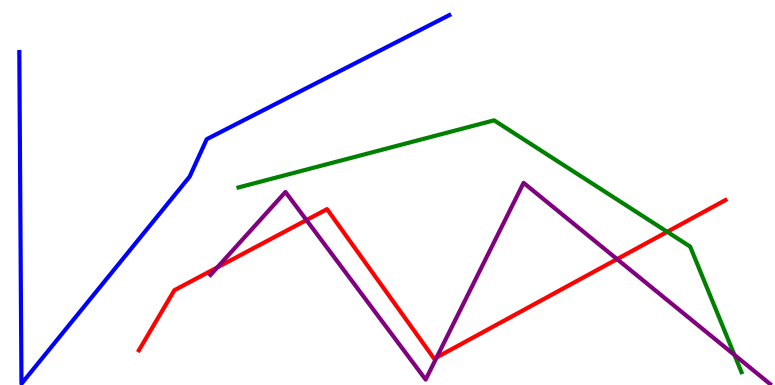[{'lines': ['blue', 'red'], 'intersections': []}, {'lines': ['green', 'red'], 'intersections': [{'x': 8.61, 'y': 3.98}]}, {'lines': ['purple', 'red'], 'intersections': [{'x': 2.8, 'y': 3.05}, {'x': 3.95, 'y': 4.28}, {'x': 5.63, 'y': 0.717}, {'x': 7.96, 'y': 3.27}]}, {'lines': ['blue', 'green'], 'intersections': []}, {'lines': ['blue', 'purple'], 'intersections': []}, {'lines': ['green', 'purple'], 'intersections': [{'x': 9.48, 'y': 0.781}]}]